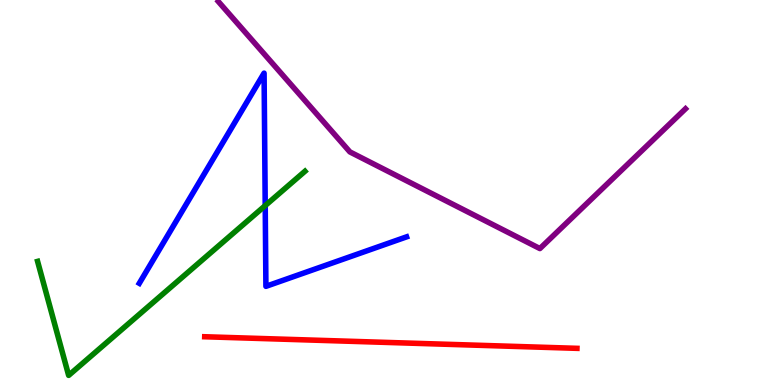[{'lines': ['blue', 'red'], 'intersections': []}, {'lines': ['green', 'red'], 'intersections': []}, {'lines': ['purple', 'red'], 'intersections': []}, {'lines': ['blue', 'green'], 'intersections': [{'x': 3.42, 'y': 4.66}]}, {'lines': ['blue', 'purple'], 'intersections': []}, {'lines': ['green', 'purple'], 'intersections': []}]